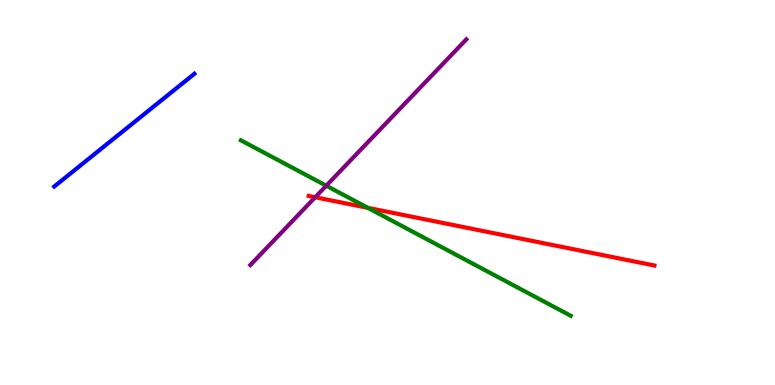[{'lines': ['blue', 'red'], 'intersections': []}, {'lines': ['green', 'red'], 'intersections': [{'x': 4.75, 'y': 4.6}]}, {'lines': ['purple', 'red'], 'intersections': [{'x': 4.07, 'y': 4.88}]}, {'lines': ['blue', 'green'], 'intersections': []}, {'lines': ['blue', 'purple'], 'intersections': []}, {'lines': ['green', 'purple'], 'intersections': [{'x': 4.21, 'y': 5.18}]}]